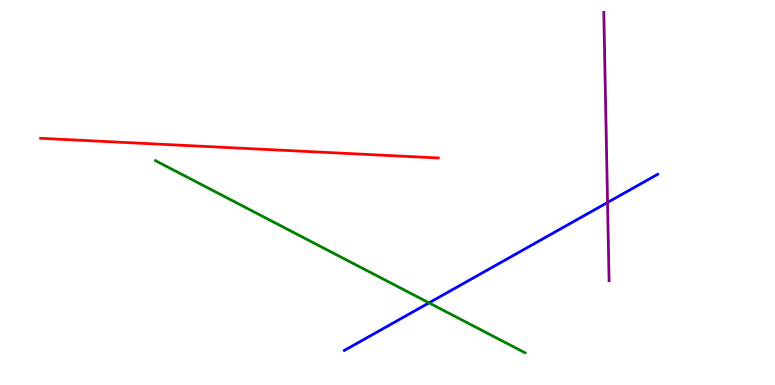[{'lines': ['blue', 'red'], 'intersections': []}, {'lines': ['green', 'red'], 'intersections': []}, {'lines': ['purple', 'red'], 'intersections': []}, {'lines': ['blue', 'green'], 'intersections': [{'x': 5.54, 'y': 2.13}]}, {'lines': ['blue', 'purple'], 'intersections': [{'x': 7.84, 'y': 4.74}]}, {'lines': ['green', 'purple'], 'intersections': []}]